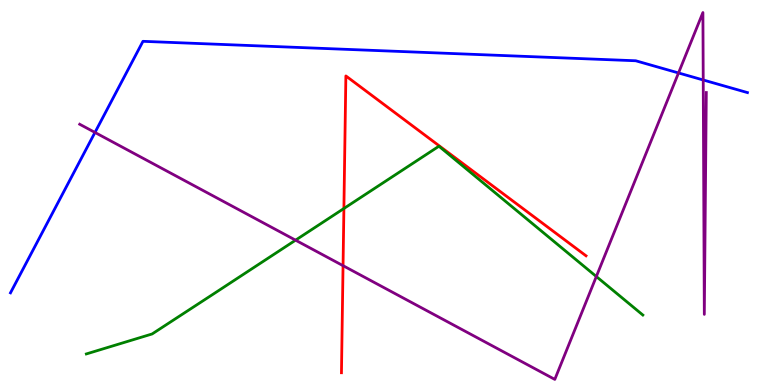[{'lines': ['blue', 'red'], 'intersections': []}, {'lines': ['green', 'red'], 'intersections': [{'x': 4.44, 'y': 4.58}]}, {'lines': ['purple', 'red'], 'intersections': [{'x': 4.43, 'y': 3.1}]}, {'lines': ['blue', 'green'], 'intersections': []}, {'lines': ['blue', 'purple'], 'intersections': [{'x': 1.23, 'y': 6.56}, {'x': 8.76, 'y': 8.11}, {'x': 9.07, 'y': 7.92}]}, {'lines': ['green', 'purple'], 'intersections': [{'x': 3.81, 'y': 3.76}, {'x': 7.69, 'y': 2.82}]}]